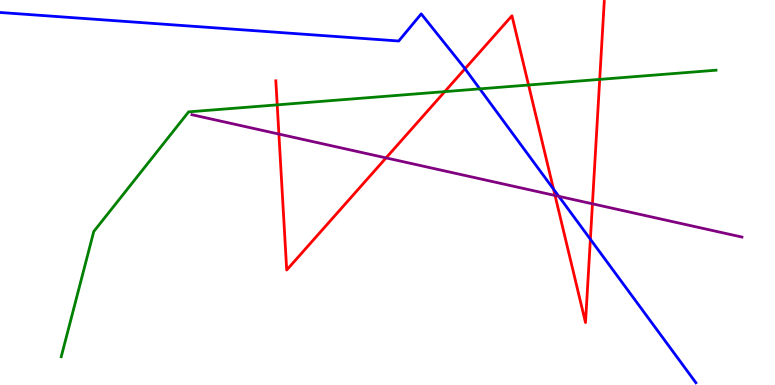[{'lines': ['blue', 'red'], 'intersections': [{'x': 6.0, 'y': 8.21}, {'x': 7.14, 'y': 5.09}, {'x': 7.62, 'y': 3.79}]}, {'lines': ['green', 'red'], 'intersections': [{'x': 3.58, 'y': 7.28}, {'x': 5.74, 'y': 7.62}, {'x': 6.82, 'y': 7.79}, {'x': 7.74, 'y': 7.94}]}, {'lines': ['purple', 'red'], 'intersections': [{'x': 3.6, 'y': 6.52}, {'x': 4.98, 'y': 5.9}, {'x': 7.16, 'y': 4.92}, {'x': 7.64, 'y': 4.71}]}, {'lines': ['blue', 'green'], 'intersections': [{'x': 6.19, 'y': 7.69}]}, {'lines': ['blue', 'purple'], 'intersections': [{'x': 7.21, 'y': 4.9}]}, {'lines': ['green', 'purple'], 'intersections': []}]